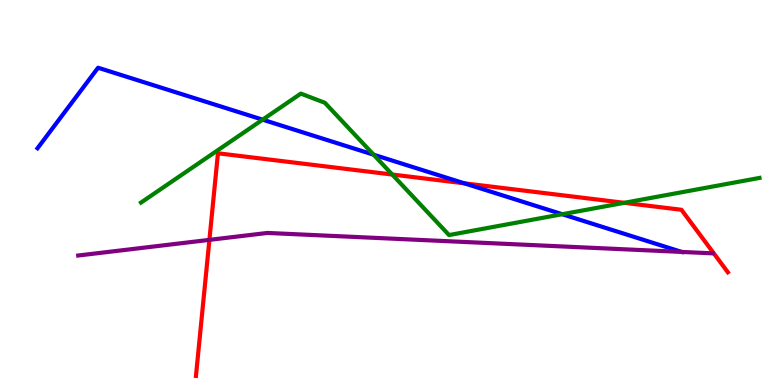[{'lines': ['blue', 'red'], 'intersections': [{'x': 5.99, 'y': 5.24}]}, {'lines': ['green', 'red'], 'intersections': [{'x': 5.06, 'y': 5.47}, {'x': 8.06, 'y': 4.73}]}, {'lines': ['purple', 'red'], 'intersections': [{'x': 2.7, 'y': 3.77}]}, {'lines': ['blue', 'green'], 'intersections': [{'x': 3.39, 'y': 6.89}, {'x': 4.82, 'y': 5.98}, {'x': 7.25, 'y': 4.44}]}, {'lines': ['blue', 'purple'], 'intersections': [{'x': 8.8, 'y': 3.46}]}, {'lines': ['green', 'purple'], 'intersections': []}]